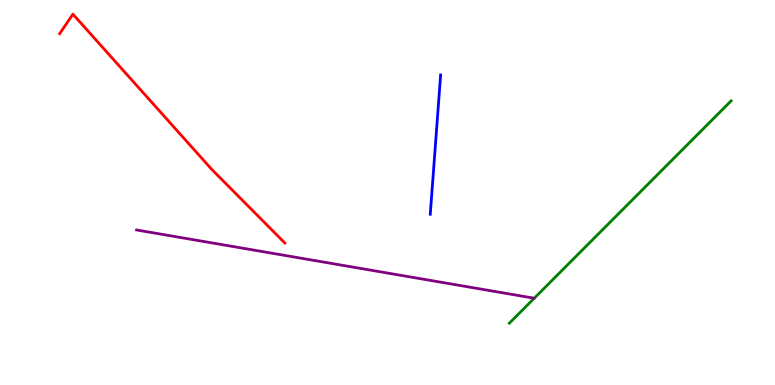[{'lines': ['blue', 'red'], 'intersections': []}, {'lines': ['green', 'red'], 'intersections': []}, {'lines': ['purple', 'red'], 'intersections': []}, {'lines': ['blue', 'green'], 'intersections': []}, {'lines': ['blue', 'purple'], 'intersections': []}, {'lines': ['green', 'purple'], 'intersections': []}]